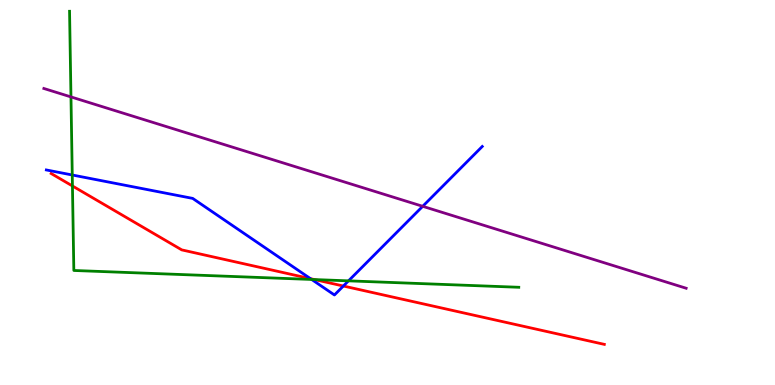[{'lines': ['blue', 'red'], 'intersections': [{'x': 4.01, 'y': 2.76}, {'x': 4.43, 'y': 2.57}]}, {'lines': ['green', 'red'], 'intersections': [{'x': 0.935, 'y': 5.17}, {'x': 4.06, 'y': 2.74}]}, {'lines': ['purple', 'red'], 'intersections': []}, {'lines': ['blue', 'green'], 'intersections': [{'x': 0.932, 'y': 5.45}, {'x': 4.02, 'y': 2.74}, {'x': 4.5, 'y': 2.71}]}, {'lines': ['blue', 'purple'], 'intersections': [{'x': 5.45, 'y': 4.64}]}, {'lines': ['green', 'purple'], 'intersections': [{'x': 0.916, 'y': 7.48}]}]